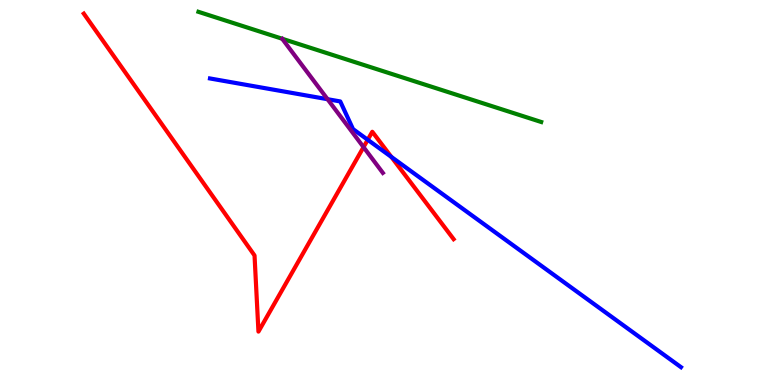[{'lines': ['blue', 'red'], 'intersections': [{'x': 4.74, 'y': 6.37}, {'x': 5.05, 'y': 5.92}]}, {'lines': ['green', 'red'], 'intersections': []}, {'lines': ['purple', 'red'], 'intersections': [{'x': 4.69, 'y': 6.18}]}, {'lines': ['blue', 'green'], 'intersections': []}, {'lines': ['blue', 'purple'], 'intersections': [{'x': 4.23, 'y': 7.42}]}, {'lines': ['green', 'purple'], 'intersections': []}]